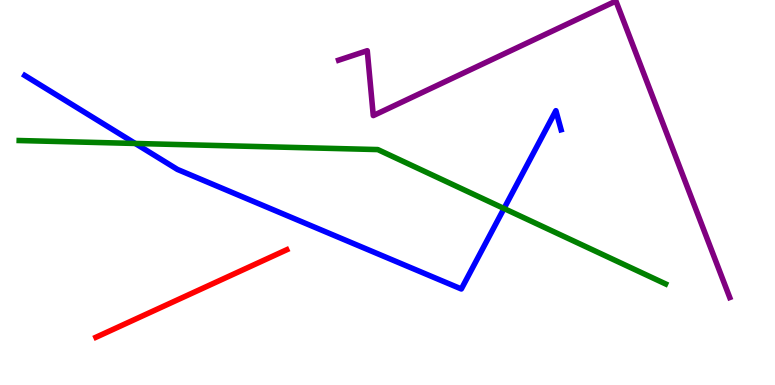[{'lines': ['blue', 'red'], 'intersections': []}, {'lines': ['green', 'red'], 'intersections': []}, {'lines': ['purple', 'red'], 'intersections': []}, {'lines': ['blue', 'green'], 'intersections': [{'x': 1.74, 'y': 6.27}, {'x': 6.5, 'y': 4.58}]}, {'lines': ['blue', 'purple'], 'intersections': []}, {'lines': ['green', 'purple'], 'intersections': []}]